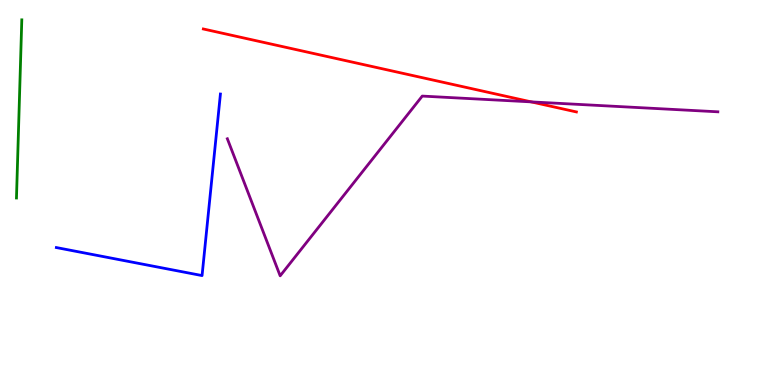[{'lines': ['blue', 'red'], 'intersections': []}, {'lines': ['green', 'red'], 'intersections': []}, {'lines': ['purple', 'red'], 'intersections': [{'x': 6.85, 'y': 7.35}]}, {'lines': ['blue', 'green'], 'intersections': []}, {'lines': ['blue', 'purple'], 'intersections': []}, {'lines': ['green', 'purple'], 'intersections': []}]